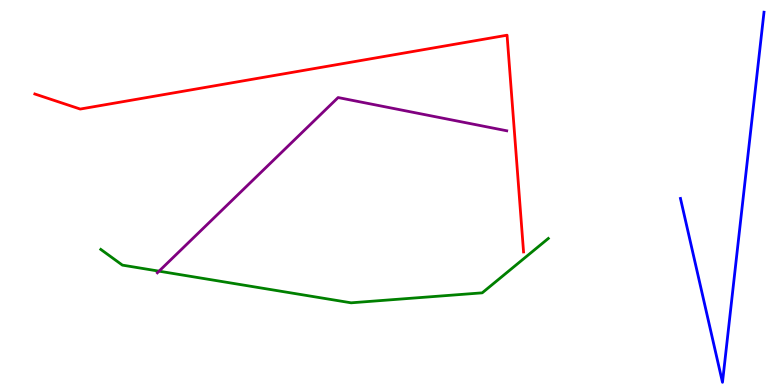[{'lines': ['blue', 'red'], 'intersections': []}, {'lines': ['green', 'red'], 'intersections': []}, {'lines': ['purple', 'red'], 'intersections': []}, {'lines': ['blue', 'green'], 'intersections': []}, {'lines': ['blue', 'purple'], 'intersections': []}, {'lines': ['green', 'purple'], 'intersections': [{'x': 2.05, 'y': 2.96}]}]